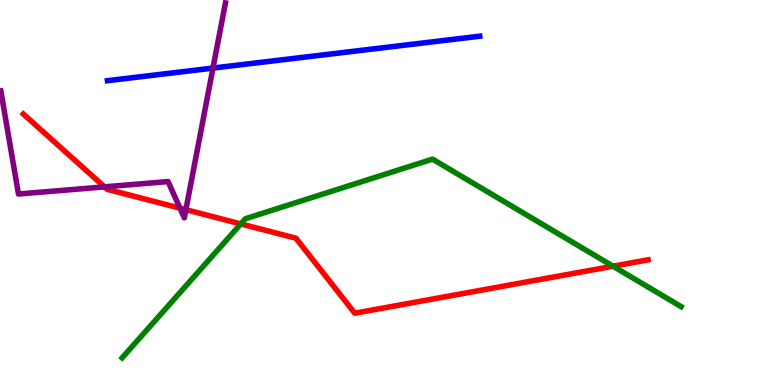[{'lines': ['blue', 'red'], 'intersections': []}, {'lines': ['green', 'red'], 'intersections': [{'x': 3.11, 'y': 4.18}, {'x': 7.91, 'y': 3.09}]}, {'lines': ['purple', 'red'], 'intersections': [{'x': 1.35, 'y': 5.15}, {'x': 2.32, 'y': 4.59}, {'x': 2.4, 'y': 4.55}]}, {'lines': ['blue', 'green'], 'intersections': []}, {'lines': ['blue', 'purple'], 'intersections': [{'x': 2.75, 'y': 8.23}]}, {'lines': ['green', 'purple'], 'intersections': []}]